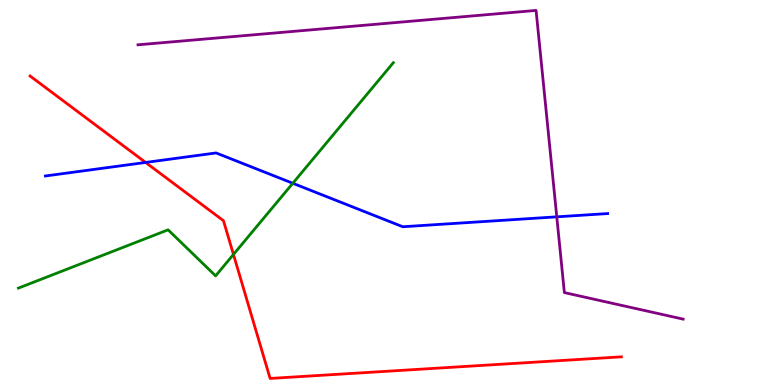[{'lines': ['blue', 'red'], 'intersections': [{'x': 1.88, 'y': 5.78}]}, {'lines': ['green', 'red'], 'intersections': [{'x': 3.01, 'y': 3.39}]}, {'lines': ['purple', 'red'], 'intersections': []}, {'lines': ['blue', 'green'], 'intersections': [{'x': 3.78, 'y': 5.24}]}, {'lines': ['blue', 'purple'], 'intersections': [{'x': 7.18, 'y': 4.37}]}, {'lines': ['green', 'purple'], 'intersections': []}]